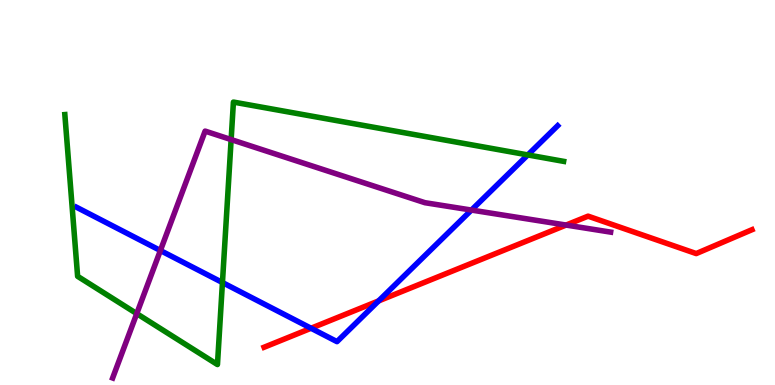[{'lines': ['blue', 'red'], 'intersections': [{'x': 4.01, 'y': 1.47}, {'x': 4.89, 'y': 2.18}]}, {'lines': ['green', 'red'], 'intersections': []}, {'lines': ['purple', 'red'], 'intersections': [{'x': 7.3, 'y': 4.15}]}, {'lines': ['blue', 'green'], 'intersections': [{'x': 2.87, 'y': 2.66}, {'x': 6.81, 'y': 5.98}]}, {'lines': ['blue', 'purple'], 'intersections': [{'x': 2.07, 'y': 3.49}, {'x': 6.08, 'y': 4.54}]}, {'lines': ['green', 'purple'], 'intersections': [{'x': 1.76, 'y': 1.85}, {'x': 2.98, 'y': 6.37}]}]